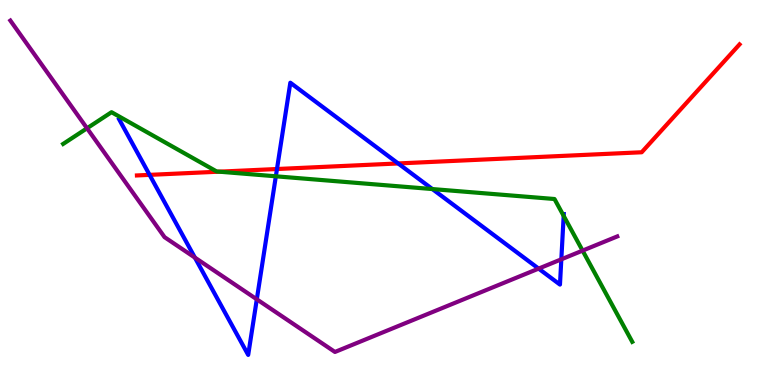[{'lines': ['blue', 'red'], 'intersections': [{'x': 1.93, 'y': 5.46}, {'x': 3.57, 'y': 5.61}, {'x': 5.14, 'y': 5.75}]}, {'lines': ['green', 'red'], 'intersections': [{'x': 2.83, 'y': 5.54}]}, {'lines': ['purple', 'red'], 'intersections': []}, {'lines': ['blue', 'green'], 'intersections': [{'x': 3.56, 'y': 5.42}, {'x': 5.58, 'y': 5.09}, {'x': 7.27, 'y': 4.39}]}, {'lines': ['blue', 'purple'], 'intersections': [{'x': 2.51, 'y': 3.31}, {'x': 3.31, 'y': 2.23}, {'x': 6.95, 'y': 3.02}, {'x': 7.24, 'y': 3.26}]}, {'lines': ['green', 'purple'], 'intersections': [{'x': 1.12, 'y': 6.67}, {'x': 7.52, 'y': 3.49}]}]